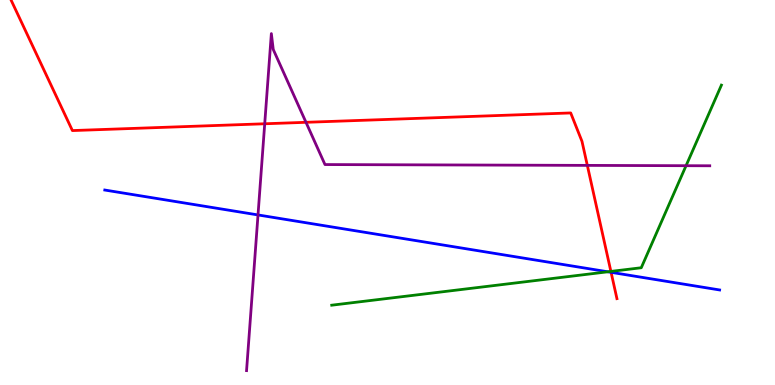[{'lines': ['blue', 'red'], 'intersections': [{'x': 7.89, 'y': 2.93}]}, {'lines': ['green', 'red'], 'intersections': [{'x': 7.88, 'y': 2.95}]}, {'lines': ['purple', 'red'], 'intersections': [{'x': 3.42, 'y': 6.79}, {'x': 3.95, 'y': 6.82}, {'x': 7.58, 'y': 5.7}]}, {'lines': ['blue', 'green'], 'intersections': [{'x': 7.84, 'y': 2.94}]}, {'lines': ['blue', 'purple'], 'intersections': [{'x': 3.33, 'y': 4.42}]}, {'lines': ['green', 'purple'], 'intersections': [{'x': 8.85, 'y': 5.7}]}]